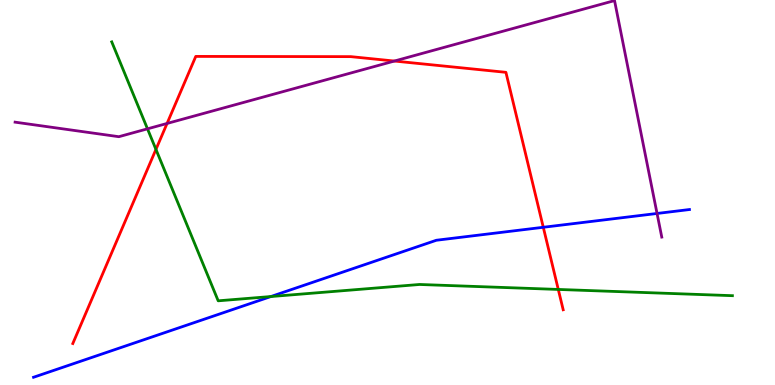[{'lines': ['blue', 'red'], 'intersections': [{'x': 7.01, 'y': 4.1}]}, {'lines': ['green', 'red'], 'intersections': [{'x': 2.01, 'y': 6.12}, {'x': 7.2, 'y': 2.48}]}, {'lines': ['purple', 'red'], 'intersections': [{'x': 2.16, 'y': 6.79}, {'x': 5.09, 'y': 8.41}]}, {'lines': ['blue', 'green'], 'intersections': [{'x': 3.5, 'y': 2.3}]}, {'lines': ['blue', 'purple'], 'intersections': [{'x': 8.48, 'y': 4.46}]}, {'lines': ['green', 'purple'], 'intersections': [{'x': 1.9, 'y': 6.65}]}]